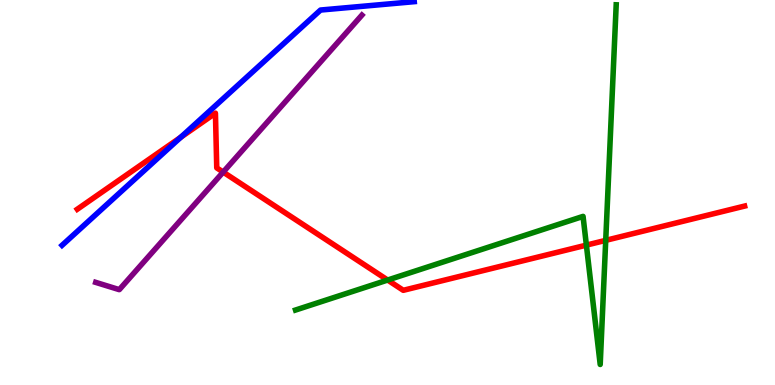[{'lines': ['blue', 'red'], 'intersections': [{'x': 2.33, 'y': 6.44}]}, {'lines': ['green', 'red'], 'intersections': [{'x': 5.0, 'y': 2.73}, {'x': 7.57, 'y': 3.63}, {'x': 7.82, 'y': 3.76}]}, {'lines': ['purple', 'red'], 'intersections': [{'x': 2.88, 'y': 5.53}]}, {'lines': ['blue', 'green'], 'intersections': []}, {'lines': ['blue', 'purple'], 'intersections': []}, {'lines': ['green', 'purple'], 'intersections': []}]